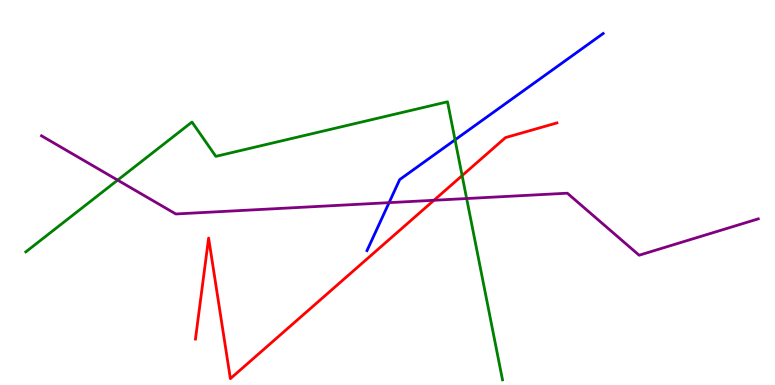[{'lines': ['blue', 'red'], 'intersections': []}, {'lines': ['green', 'red'], 'intersections': [{'x': 5.96, 'y': 5.44}]}, {'lines': ['purple', 'red'], 'intersections': [{'x': 5.6, 'y': 4.8}]}, {'lines': ['blue', 'green'], 'intersections': [{'x': 5.87, 'y': 6.37}]}, {'lines': ['blue', 'purple'], 'intersections': [{'x': 5.02, 'y': 4.74}]}, {'lines': ['green', 'purple'], 'intersections': [{'x': 1.52, 'y': 5.32}, {'x': 6.02, 'y': 4.84}]}]